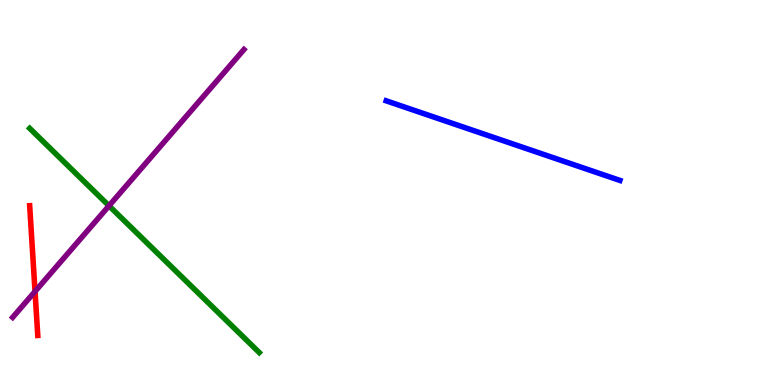[{'lines': ['blue', 'red'], 'intersections': []}, {'lines': ['green', 'red'], 'intersections': []}, {'lines': ['purple', 'red'], 'intersections': [{'x': 0.452, 'y': 2.43}]}, {'lines': ['blue', 'green'], 'intersections': []}, {'lines': ['blue', 'purple'], 'intersections': []}, {'lines': ['green', 'purple'], 'intersections': [{'x': 1.41, 'y': 4.65}]}]